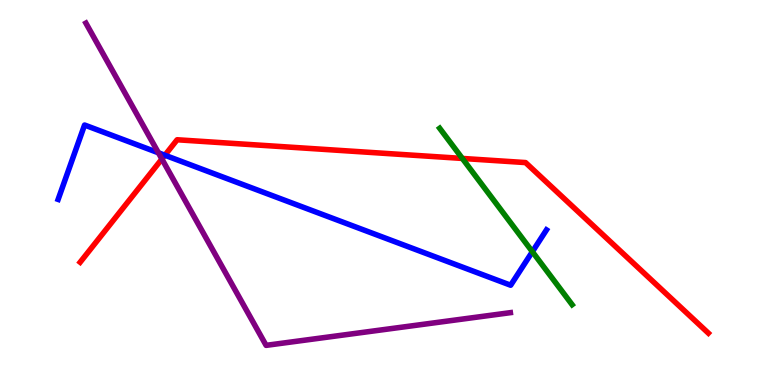[{'lines': ['blue', 'red'], 'intersections': [{'x': 2.13, 'y': 5.97}]}, {'lines': ['green', 'red'], 'intersections': [{'x': 5.97, 'y': 5.88}]}, {'lines': ['purple', 'red'], 'intersections': [{'x': 2.09, 'y': 5.87}]}, {'lines': ['blue', 'green'], 'intersections': [{'x': 6.87, 'y': 3.46}]}, {'lines': ['blue', 'purple'], 'intersections': [{'x': 2.04, 'y': 6.03}]}, {'lines': ['green', 'purple'], 'intersections': []}]